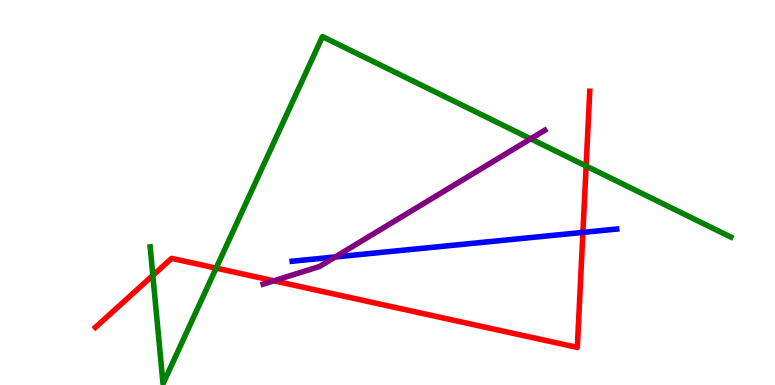[{'lines': ['blue', 'red'], 'intersections': [{'x': 7.52, 'y': 3.96}]}, {'lines': ['green', 'red'], 'intersections': [{'x': 1.97, 'y': 2.85}, {'x': 2.79, 'y': 3.04}, {'x': 7.56, 'y': 5.69}]}, {'lines': ['purple', 'red'], 'intersections': [{'x': 3.53, 'y': 2.71}]}, {'lines': ['blue', 'green'], 'intersections': []}, {'lines': ['blue', 'purple'], 'intersections': [{'x': 4.33, 'y': 3.33}]}, {'lines': ['green', 'purple'], 'intersections': [{'x': 6.85, 'y': 6.39}]}]